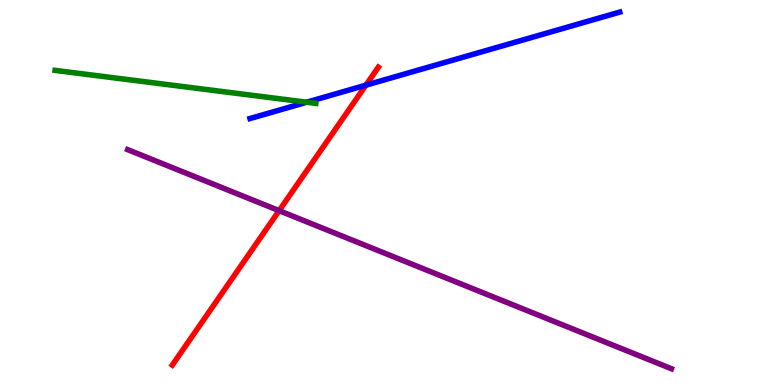[{'lines': ['blue', 'red'], 'intersections': [{'x': 4.72, 'y': 7.79}]}, {'lines': ['green', 'red'], 'intersections': []}, {'lines': ['purple', 'red'], 'intersections': [{'x': 3.6, 'y': 4.53}]}, {'lines': ['blue', 'green'], 'intersections': [{'x': 3.96, 'y': 7.35}]}, {'lines': ['blue', 'purple'], 'intersections': []}, {'lines': ['green', 'purple'], 'intersections': []}]